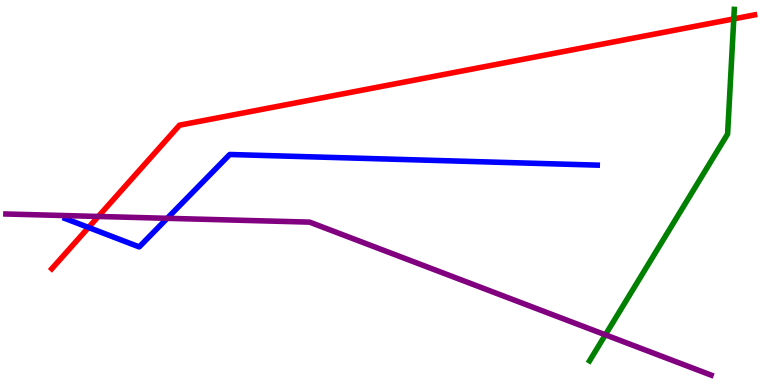[{'lines': ['blue', 'red'], 'intersections': [{'x': 1.14, 'y': 4.09}]}, {'lines': ['green', 'red'], 'intersections': [{'x': 9.47, 'y': 9.51}]}, {'lines': ['purple', 'red'], 'intersections': [{'x': 1.27, 'y': 4.38}]}, {'lines': ['blue', 'green'], 'intersections': []}, {'lines': ['blue', 'purple'], 'intersections': [{'x': 2.16, 'y': 4.33}]}, {'lines': ['green', 'purple'], 'intersections': [{'x': 7.81, 'y': 1.3}]}]